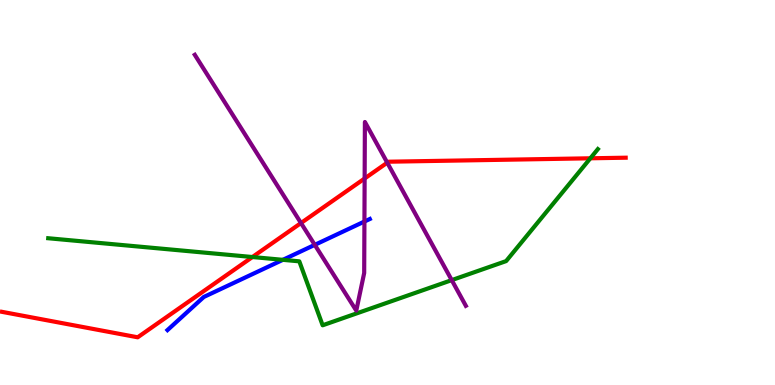[{'lines': ['blue', 'red'], 'intersections': []}, {'lines': ['green', 'red'], 'intersections': [{'x': 3.26, 'y': 3.32}, {'x': 7.62, 'y': 5.89}]}, {'lines': ['purple', 'red'], 'intersections': [{'x': 3.88, 'y': 4.21}, {'x': 4.7, 'y': 5.36}, {'x': 5.0, 'y': 5.77}]}, {'lines': ['blue', 'green'], 'intersections': [{'x': 3.65, 'y': 3.25}]}, {'lines': ['blue', 'purple'], 'intersections': [{'x': 4.06, 'y': 3.64}, {'x': 4.7, 'y': 4.25}]}, {'lines': ['green', 'purple'], 'intersections': [{'x': 5.83, 'y': 2.72}]}]